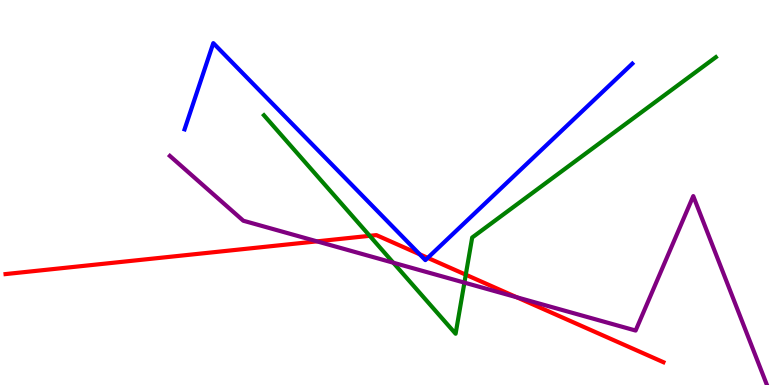[{'lines': ['blue', 'red'], 'intersections': [{'x': 5.42, 'y': 3.4}, {'x': 5.52, 'y': 3.3}]}, {'lines': ['green', 'red'], 'intersections': [{'x': 4.77, 'y': 3.87}, {'x': 6.01, 'y': 2.86}]}, {'lines': ['purple', 'red'], 'intersections': [{'x': 4.09, 'y': 3.73}, {'x': 6.67, 'y': 2.28}]}, {'lines': ['blue', 'green'], 'intersections': []}, {'lines': ['blue', 'purple'], 'intersections': []}, {'lines': ['green', 'purple'], 'intersections': [{'x': 5.07, 'y': 3.18}, {'x': 5.99, 'y': 2.66}]}]